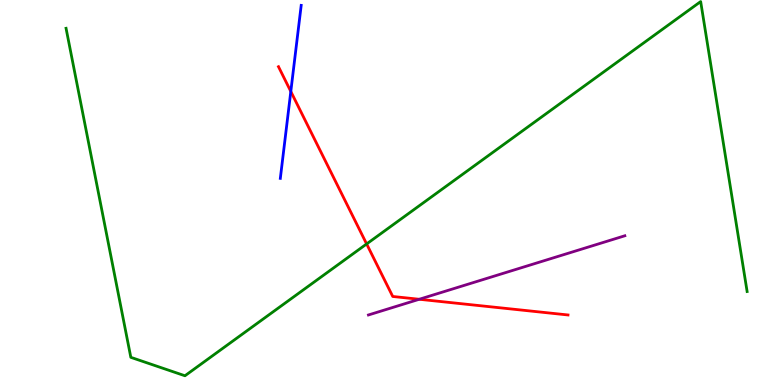[{'lines': ['blue', 'red'], 'intersections': [{'x': 3.75, 'y': 7.62}]}, {'lines': ['green', 'red'], 'intersections': [{'x': 4.73, 'y': 3.66}]}, {'lines': ['purple', 'red'], 'intersections': [{'x': 5.41, 'y': 2.23}]}, {'lines': ['blue', 'green'], 'intersections': []}, {'lines': ['blue', 'purple'], 'intersections': []}, {'lines': ['green', 'purple'], 'intersections': []}]